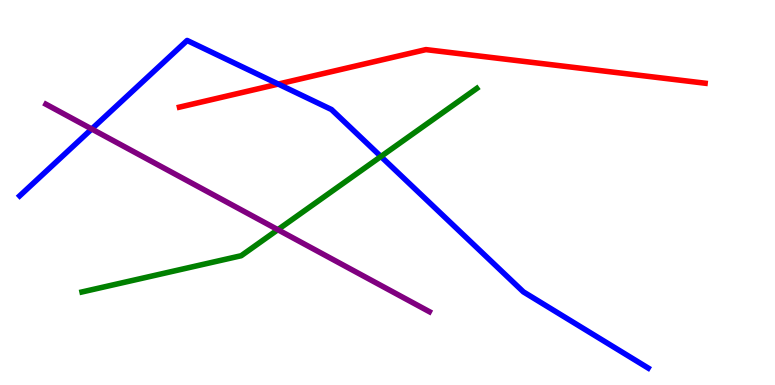[{'lines': ['blue', 'red'], 'intersections': [{'x': 3.59, 'y': 7.82}]}, {'lines': ['green', 'red'], 'intersections': []}, {'lines': ['purple', 'red'], 'intersections': []}, {'lines': ['blue', 'green'], 'intersections': [{'x': 4.92, 'y': 5.94}]}, {'lines': ['blue', 'purple'], 'intersections': [{'x': 1.18, 'y': 6.65}]}, {'lines': ['green', 'purple'], 'intersections': [{'x': 3.59, 'y': 4.03}]}]